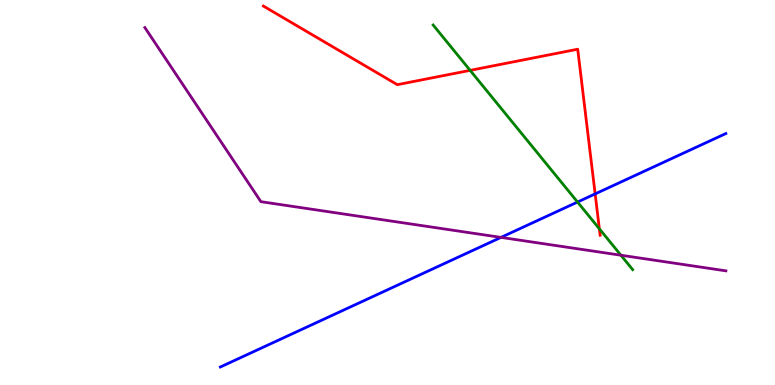[{'lines': ['blue', 'red'], 'intersections': [{'x': 7.68, 'y': 4.96}]}, {'lines': ['green', 'red'], 'intersections': [{'x': 6.07, 'y': 8.17}, {'x': 7.73, 'y': 4.06}]}, {'lines': ['purple', 'red'], 'intersections': []}, {'lines': ['blue', 'green'], 'intersections': [{'x': 7.45, 'y': 4.75}]}, {'lines': ['blue', 'purple'], 'intersections': [{'x': 6.46, 'y': 3.83}]}, {'lines': ['green', 'purple'], 'intersections': [{'x': 8.01, 'y': 3.37}]}]